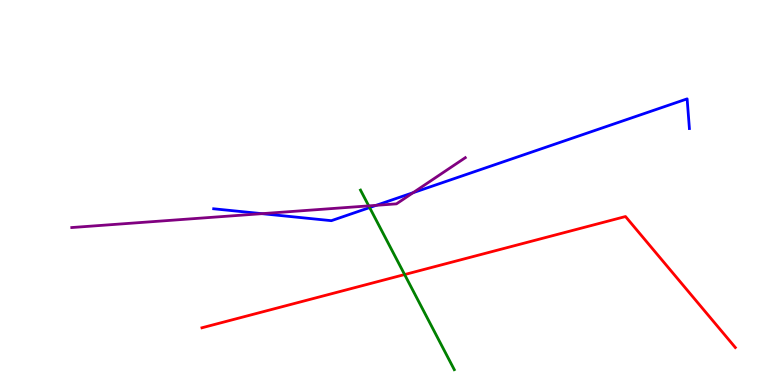[{'lines': ['blue', 'red'], 'intersections': []}, {'lines': ['green', 'red'], 'intersections': [{'x': 5.22, 'y': 2.87}]}, {'lines': ['purple', 'red'], 'intersections': []}, {'lines': ['blue', 'green'], 'intersections': [{'x': 4.77, 'y': 4.61}]}, {'lines': ['blue', 'purple'], 'intersections': [{'x': 3.38, 'y': 4.45}, {'x': 4.85, 'y': 4.67}, {'x': 5.33, 'y': 5.0}]}, {'lines': ['green', 'purple'], 'intersections': [{'x': 4.76, 'y': 4.65}]}]